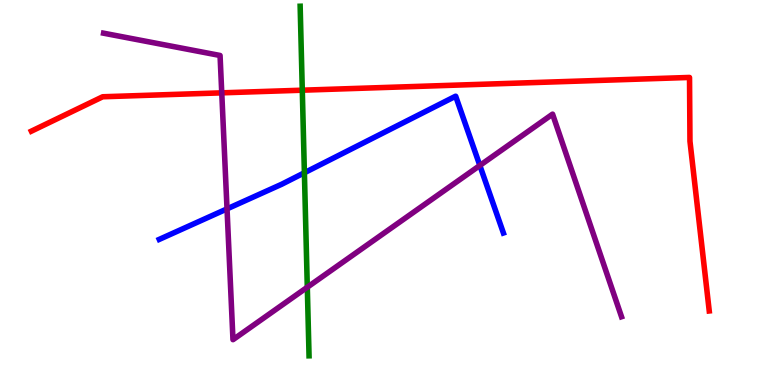[{'lines': ['blue', 'red'], 'intersections': []}, {'lines': ['green', 'red'], 'intersections': [{'x': 3.9, 'y': 7.66}]}, {'lines': ['purple', 'red'], 'intersections': [{'x': 2.86, 'y': 7.59}]}, {'lines': ['blue', 'green'], 'intersections': [{'x': 3.93, 'y': 5.51}]}, {'lines': ['blue', 'purple'], 'intersections': [{'x': 2.93, 'y': 4.57}, {'x': 6.19, 'y': 5.7}]}, {'lines': ['green', 'purple'], 'intersections': [{'x': 3.97, 'y': 2.54}]}]